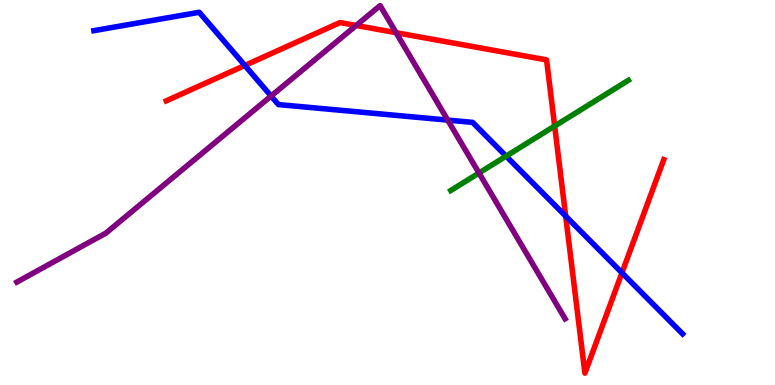[{'lines': ['blue', 'red'], 'intersections': [{'x': 3.16, 'y': 8.3}, {'x': 7.3, 'y': 4.39}, {'x': 8.03, 'y': 2.91}]}, {'lines': ['green', 'red'], 'intersections': [{'x': 7.16, 'y': 6.73}]}, {'lines': ['purple', 'red'], 'intersections': [{'x': 4.6, 'y': 9.34}, {'x': 5.11, 'y': 9.15}]}, {'lines': ['blue', 'green'], 'intersections': [{'x': 6.53, 'y': 5.94}]}, {'lines': ['blue', 'purple'], 'intersections': [{'x': 3.5, 'y': 7.51}, {'x': 5.78, 'y': 6.88}]}, {'lines': ['green', 'purple'], 'intersections': [{'x': 6.18, 'y': 5.51}]}]